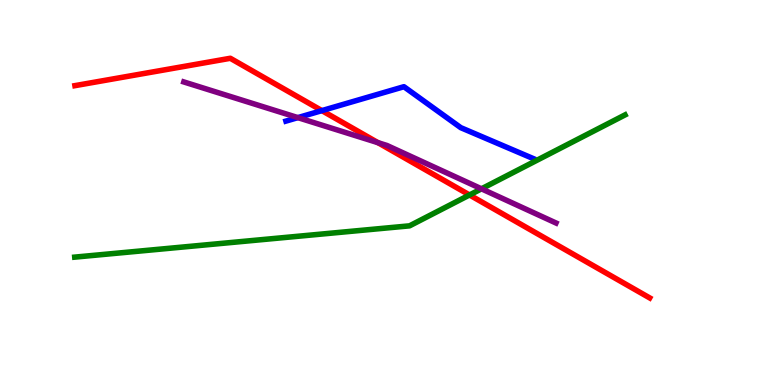[{'lines': ['blue', 'red'], 'intersections': [{'x': 4.15, 'y': 7.13}]}, {'lines': ['green', 'red'], 'intersections': [{'x': 6.06, 'y': 4.94}]}, {'lines': ['purple', 'red'], 'intersections': [{'x': 4.88, 'y': 6.29}]}, {'lines': ['blue', 'green'], 'intersections': []}, {'lines': ['blue', 'purple'], 'intersections': [{'x': 3.84, 'y': 6.95}]}, {'lines': ['green', 'purple'], 'intersections': [{'x': 6.21, 'y': 5.1}]}]